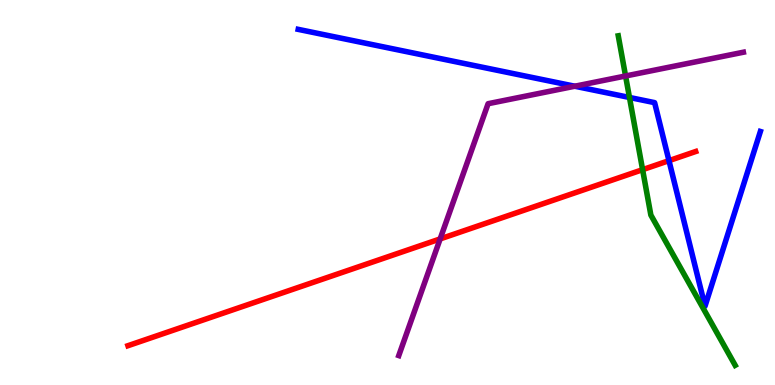[{'lines': ['blue', 'red'], 'intersections': [{'x': 8.63, 'y': 5.83}]}, {'lines': ['green', 'red'], 'intersections': [{'x': 8.29, 'y': 5.59}]}, {'lines': ['purple', 'red'], 'intersections': [{'x': 5.68, 'y': 3.79}]}, {'lines': ['blue', 'green'], 'intersections': [{'x': 8.12, 'y': 7.47}]}, {'lines': ['blue', 'purple'], 'intersections': [{'x': 7.42, 'y': 7.76}]}, {'lines': ['green', 'purple'], 'intersections': [{'x': 8.07, 'y': 8.03}]}]